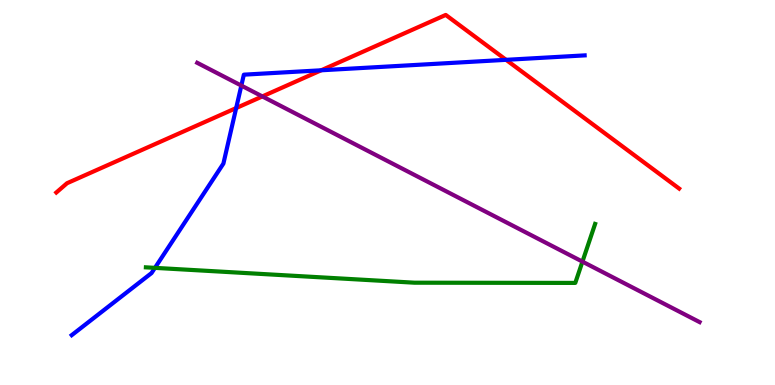[{'lines': ['blue', 'red'], 'intersections': [{'x': 3.05, 'y': 7.19}, {'x': 4.14, 'y': 8.17}, {'x': 6.53, 'y': 8.45}]}, {'lines': ['green', 'red'], 'intersections': []}, {'lines': ['purple', 'red'], 'intersections': [{'x': 3.39, 'y': 7.5}]}, {'lines': ['blue', 'green'], 'intersections': [{'x': 2.0, 'y': 3.04}]}, {'lines': ['blue', 'purple'], 'intersections': [{'x': 3.11, 'y': 7.78}]}, {'lines': ['green', 'purple'], 'intersections': [{'x': 7.52, 'y': 3.2}]}]